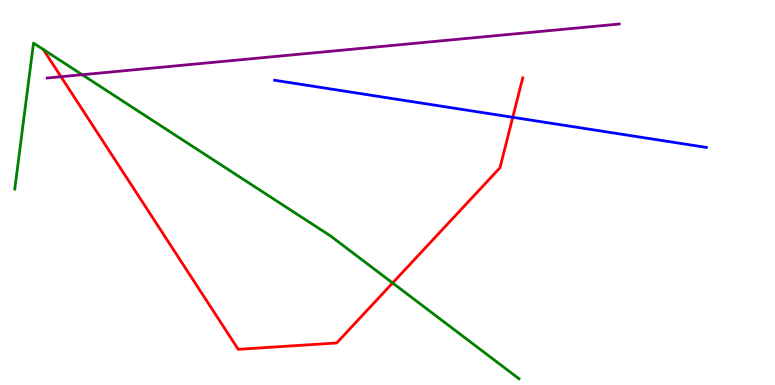[{'lines': ['blue', 'red'], 'intersections': [{'x': 6.62, 'y': 6.95}]}, {'lines': ['green', 'red'], 'intersections': [{'x': 0.559, 'y': 8.71}, {'x': 5.07, 'y': 2.65}]}, {'lines': ['purple', 'red'], 'intersections': [{'x': 0.787, 'y': 8.01}]}, {'lines': ['blue', 'green'], 'intersections': []}, {'lines': ['blue', 'purple'], 'intersections': []}, {'lines': ['green', 'purple'], 'intersections': [{'x': 1.06, 'y': 8.06}]}]